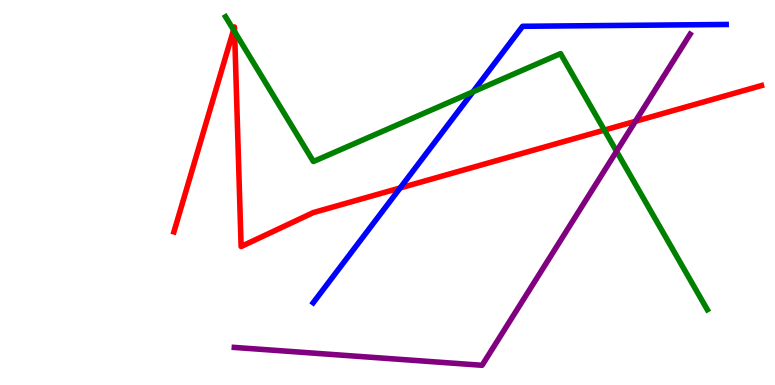[{'lines': ['blue', 'red'], 'intersections': [{'x': 5.16, 'y': 5.12}]}, {'lines': ['green', 'red'], 'intersections': [{'x': 3.01, 'y': 9.22}, {'x': 3.03, 'y': 9.18}, {'x': 7.8, 'y': 6.62}]}, {'lines': ['purple', 'red'], 'intersections': [{'x': 8.2, 'y': 6.85}]}, {'lines': ['blue', 'green'], 'intersections': [{'x': 6.1, 'y': 7.61}]}, {'lines': ['blue', 'purple'], 'intersections': []}, {'lines': ['green', 'purple'], 'intersections': [{'x': 7.96, 'y': 6.07}]}]